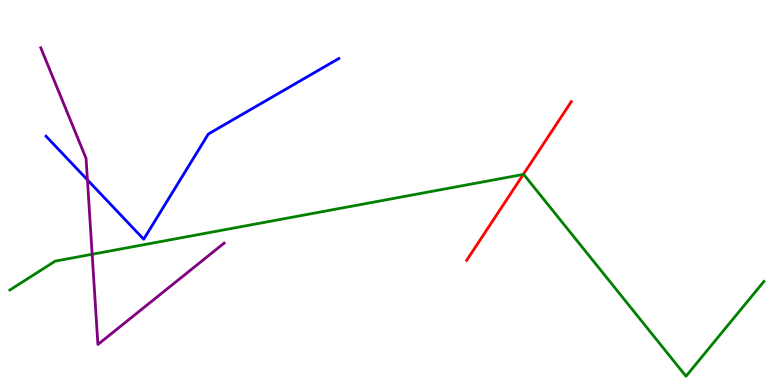[{'lines': ['blue', 'red'], 'intersections': []}, {'lines': ['green', 'red'], 'intersections': [{'x': 6.75, 'y': 5.47}]}, {'lines': ['purple', 'red'], 'intersections': []}, {'lines': ['blue', 'green'], 'intersections': []}, {'lines': ['blue', 'purple'], 'intersections': [{'x': 1.13, 'y': 5.33}]}, {'lines': ['green', 'purple'], 'intersections': [{'x': 1.19, 'y': 3.4}]}]